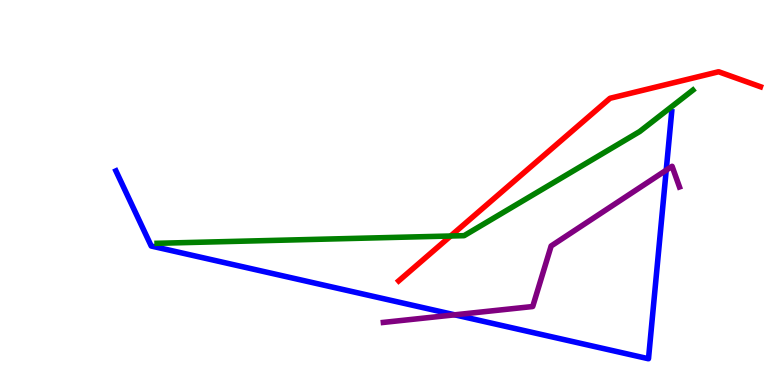[{'lines': ['blue', 'red'], 'intersections': []}, {'lines': ['green', 'red'], 'intersections': [{'x': 5.81, 'y': 3.87}]}, {'lines': ['purple', 'red'], 'intersections': []}, {'lines': ['blue', 'green'], 'intersections': []}, {'lines': ['blue', 'purple'], 'intersections': [{'x': 5.87, 'y': 1.82}, {'x': 8.6, 'y': 5.58}]}, {'lines': ['green', 'purple'], 'intersections': []}]